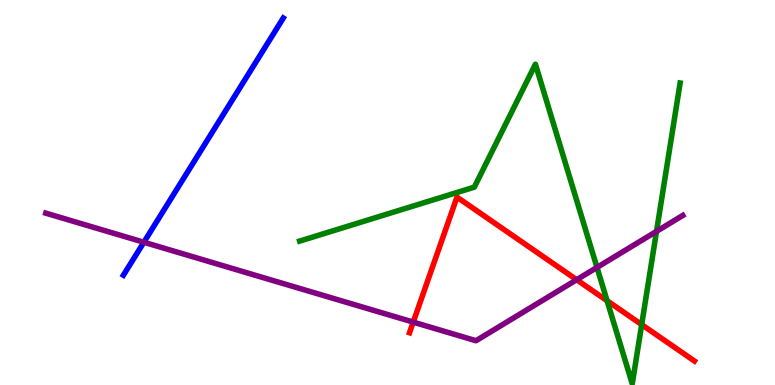[{'lines': ['blue', 'red'], 'intersections': []}, {'lines': ['green', 'red'], 'intersections': [{'x': 7.83, 'y': 2.19}, {'x': 8.28, 'y': 1.57}]}, {'lines': ['purple', 'red'], 'intersections': [{'x': 5.33, 'y': 1.63}, {'x': 7.44, 'y': 2.73}]}, {'lines': ['blue', 'green'], 'intersections': []}, {'lines': ['blue', 'purple'], 'intersections': [{'x': 1.86, 'y': 3.71}]}, {'lines': ['green', 'purple'], 'intersections': [{'x': 7.7, 'y': 3.05}, {'x': 8.47, 'y': 3.99}]}]